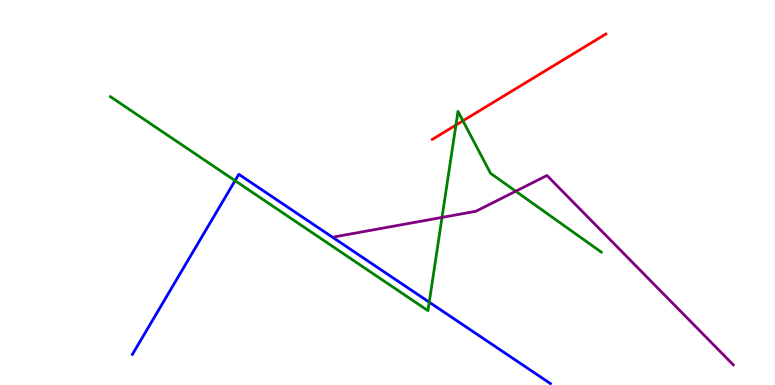[{'lines': ['blue', 'red'], 'intersections': []}, {'lines': ['green', 'red'], 'intersections': [{'x': 5.88, 'y': 6.75}, {'x': 5.97, 'y': 6.86}]}, {'lines': ['purple', 'red'], 'intersections': []}, {'lines': ['blue', 'green'], 'intersections': [{'x': 3.03, 'y': 5.31}, {'x': 5.54, 'y': 2.15}]}, {'lines': ['blue', 'purple'], 'intersections': []}, {'lines': ['green', 'purple'], 'intersections': [{'x': 5.7, 'y': 4.35}, {'x': 6.65, 'y': 5.03}]}]